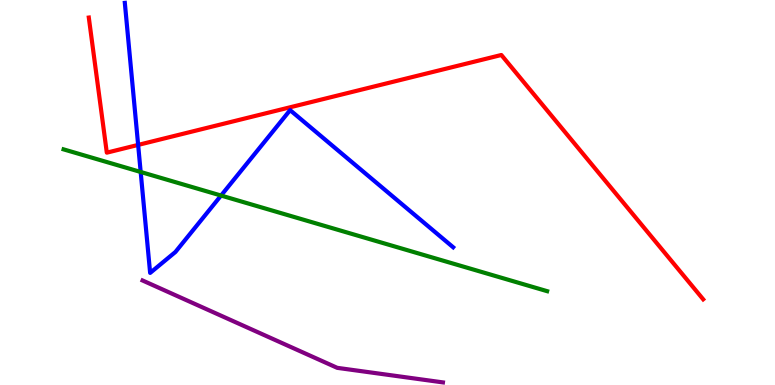[{'lines': ['blue', 'red'], 'intersections': [{'x': 1.78, 'y': 6.24}]}, {'lines': ['green', 'red'], 'intersections': []}, {'lines': ['purple', 'red'], 'intersections': []}, {'lines': ['blue', 'green'], 'intersections': [{'x': 1.82, 'y': 5.53}, {'x': 2.85, 'y': 4.92}]}, {'lines': ['blue', 'purple'], 'intersections': []}, {'lines': ['green', 'purple'], 'intersections': []}]